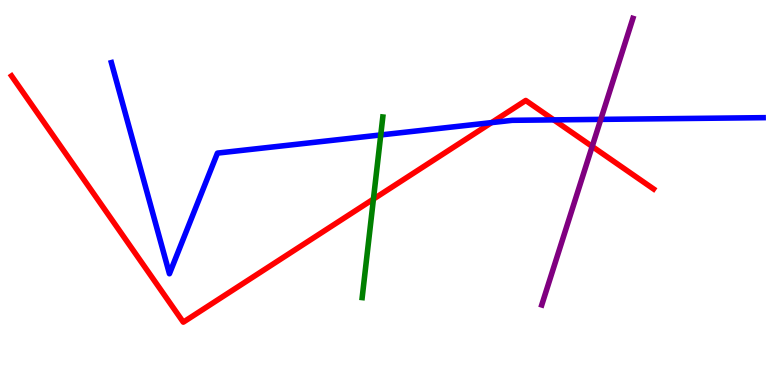[{'lines': ['blue', 'red'], 'intersections': [{'x': 6.34, 'y': 6.82}, {'x': 7.15, 'y': 6.89}]}, {'lines': ['green', 'red'], 'intersections': [{'x': 4.82, 'y': 4.83}]}, {'lines': ['purple', 'red'], 'intersections': [{'x': 7.64, 'y': 6.2}]}, {'lines': ['blue', 'green'], 'intersections': [{'x': 4.91, 'y': 6.5}]}, {'lines': ['blue', 'purple'], 'intersections': [{'x': 7.75, 'y': 6.9}]}, {'lines': ['green', 'purple'], 'intersections': []}]